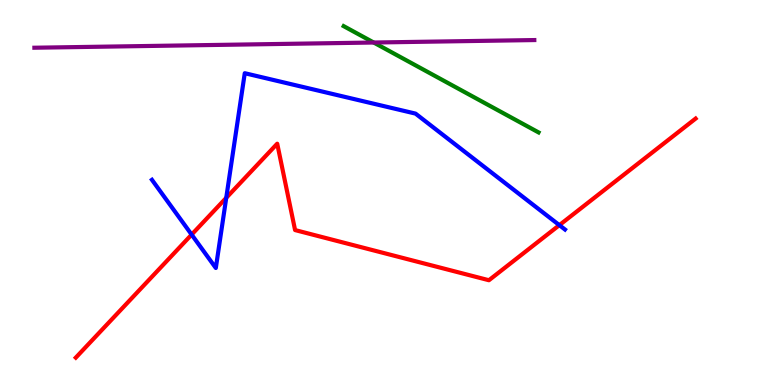[{'lines': ['blue', 'red'], 'intersections': [{'x': 2.47, 'y': 3.91}, {'x': 2.92, 'y': 4.86}, {'x': 7.22, 'y': 4.15}]}, {'lines': ['green', 'red'], 'intersections': []}, {'lines': ['purple', 'red'], 'intersections': []}, {'lines': ['blue', 'green'], 'intersections': []}, {'lines': ['blue', 'purple'], 'intersections': []}, {'lines': ['green', 'purple'], 'intersections': [{'x': 4.82, 'y': 8.9}]}]